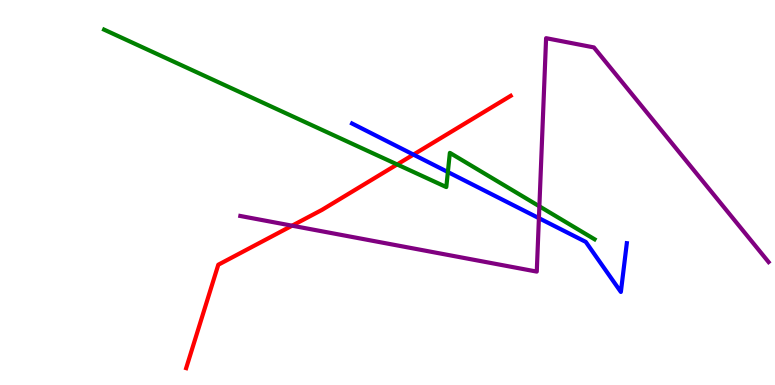[{'lines': ['blue', 'red'], 'intersections': [{'x': 5.33, 'y': 5.98}]}, {'lines': ['green', 'red'], 'intersections': [{'x': 5.12, 'y': 5.73}]}, {'lines': ['purple', 'red'], 'intersections': [{'x': 3.77, 'y': 4.14}]}, {'lines': ['blue', 'green'], 'intersections': [{'x': 5.78, 'y': 5.53}]}, {'lines': ['blue', 'purple'], 'intersections': [{'x': 6.95, 'y': 4.33}]}, {'lines': ['green', 'purple'], 'intersections': [{'x': 6.96, 'y': 4.64}]}]